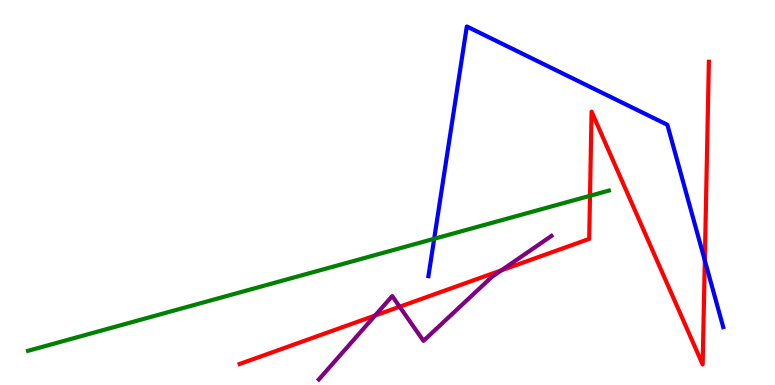[{'lines': ['blue', 'red'], 'intersections': [{'x': 9.09, 'y': 3.24}]}, {'lines': ['green', 'red'], 'intersections': [{'x': 7.61, 'y': 4.91}]}, {'lines': ['purple', 'red'], 'intersections': [{'x': 4.84, 'y': 1.8}, {'x': 5.16, 'y': 2.03}, {'x': 6.47, 'y': 2.98}]}, {'lines': ['blue', 'green'], 'intersections': [{'x': 5.6, 'y': 3.8}]}, {'lines': ['blue', 'purple'], 'intersections': []}, {'lines': ['green', 'purple'], 'intersections': []}]